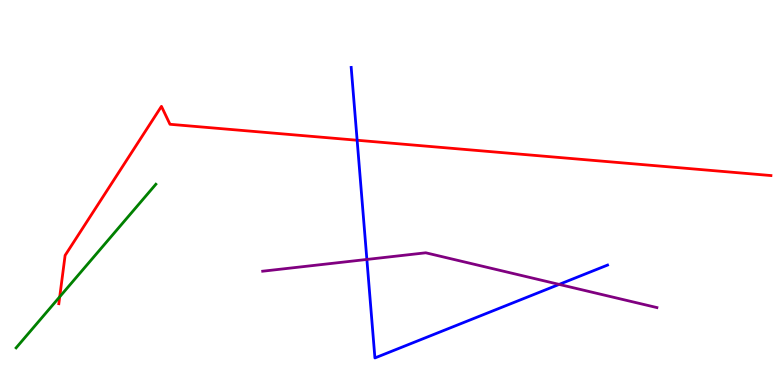[{'lines': ['blue', 'red'], 'intersections': [{'x': 4.61, 'y': 6.36}]}, {'lines': ['green', 'red'], 'intersections': [{'x': 0.771, 'y': 2.29}]}, {'lines': ['purple', 'red'], 'intersections': []}, {'lines': ['blue', 'green'], 'intersections': []}, {'lines': ['blue', 'purple'], 'intersections': [{'x': 4.73, 'y': 3.26}, {'x': 7.21, 'y': 2.61}]}, {'lines': ['green', 'purple'], 'intersections': []}]